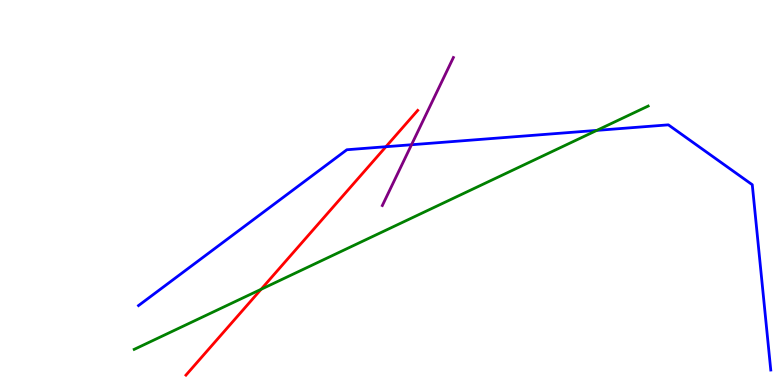[{'lines': ['blue', 'red'], 'intersections': [{'x': 4.98, 'y': 6.19}]}, {'lines': ['green', 'red'], 'intersections': [{'x': 3.37, 'y': 2.49}]}, {'lines': ['purple', 'red'], 'intersections': []}, {'lines': ['blue', 'green'], 'intersections': [{'x': 7.7, 'y': 6.61}]}, {'lines': ['blue', 'purple'], 'intersections': [{'x': 5.31, 'y': 6.24}]}, {'lines': ['green', 'purple'], 'intersections': []}]